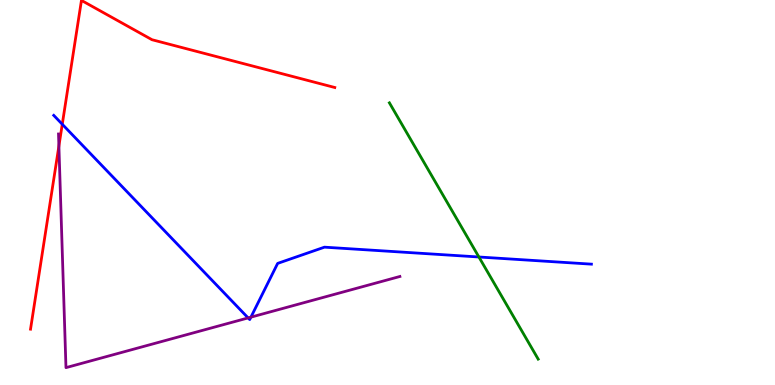[{'lines': ['blue', 'red'], 'intersections': [{'x': 0.804, 'y': 6.77}]}, {'lines': ['green', 'red'], 'intersections': []}, {'lines': ['purple', 'red'], 'intersections': [{'x': 0.76, 'y': 6.21}]}, {'lines': ['blue', 'green'], 'intersections': [{'x': 6.18, 'y': 3.32}]}, {'lines': ['blue', 'purple'], 'intersections': [{'x': 3.2, 'y': 1.74}, {'x': 3.24, 'y': 1.76}]}, {'lines': ['green', 'purple'], 'intersections': []}]